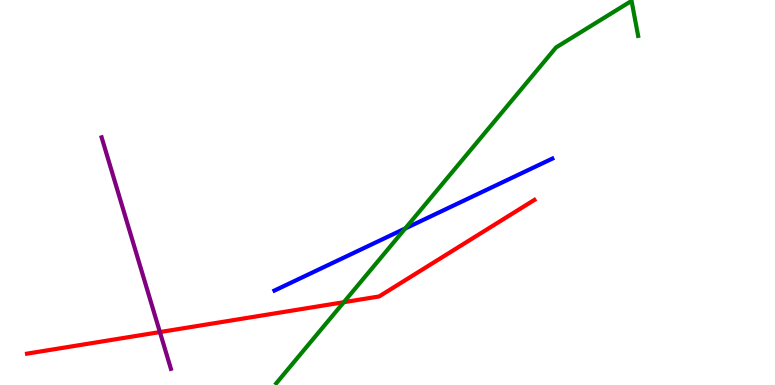[{'lines': ['blue', 'red'], 'intersections': []}, {'lines': ['green', 'red'], 'intersections': [{'x': 4.44, 'y': 2.15}]}, {'lines': ['purple', 'red'], 'intersections': [{'x': 2.06, 'y': 1.37}]}, {'lines': ['blue', 'green'], 'intersections': [{'x': 5.23, 'y': 4.07}]}, {'lines': ['blue', 'purple'], 'intersections': []}, {'lines': ['green', 'purple'], 'intersections': []}]